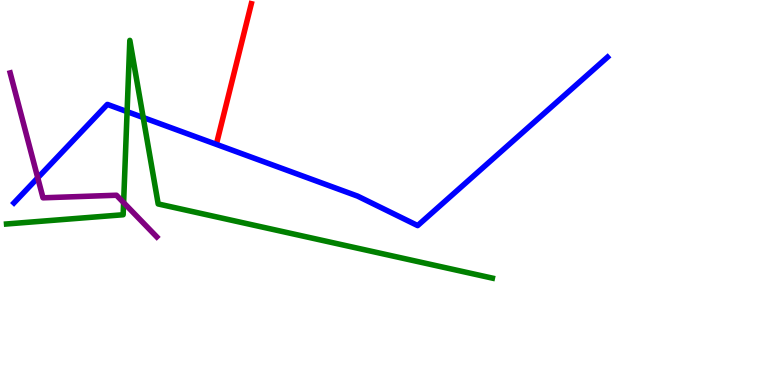[{'lines': ['blue', 'red'], 'intersections': []}, {'lines': ['green', 'red'], 'intersections': []}, {'lines': ['purple', 'red'], 'intersections': []}, {'lines': ['blue', 'green'], 'intersections': [{'x': 1.64, 'y': 7.1}, {'x': 1.85, 'y': 6.95}]}, {'lines': ['blue', 'purple'], 'intersections': [{'x': 0.487, 'y': 5.38}]}, {'lines': ['green', 'purple'], 'intersections': [{'x': 1.59, 'y': 4.74}]}]